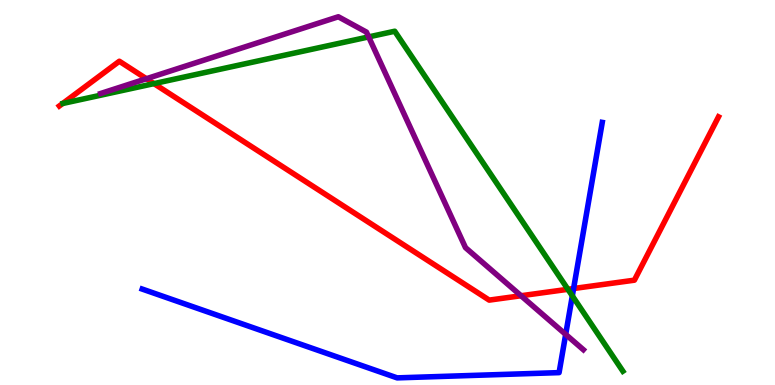[{'lines': ['blue', 'red'], 'intersections': [{'x': 7.4, 'y': 2.51}]}, {'lines': ['green', 'red'], 'intersections': [{'x': 1.99, 'y': 7.83}, {'x': 7.33, 'y': 2.49}]}, {'lines': ['purple', 'red'], 'intersections': [{'x': 1.89, 'y': 7.96}, {'x': 6.72, 'y': 2.32}]}, {'lines': ['blue', 'green'], 'intersections': [{'x': 7.38, 'y': 2.31}]}, {'lines': ['blue', 'purple'], 'intersections': [{'x': 7.3, 'y': 1.31}]}, {'lines': ['green', 'purple'], 'intersections': [{'x': 4.76, 'y': 9.04}]}]